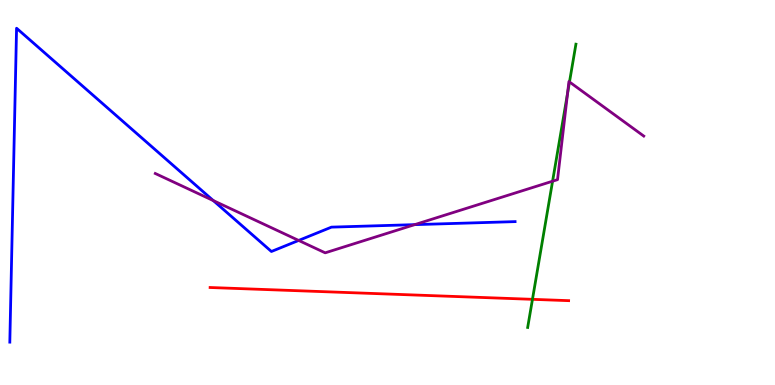[{'lines': ['blue', 'red'], 'intersections': []}, {'lines': ['green', 'red'], 'intersections': [{'x': 6.87, 'y': 2.23}]}, {'lines': ['purple', 'red'], 'intersections': []}, {'lines': ['blue', 'green'], 'intersections': []}, {'lines': ['blue', 'purple'], 'intersections': [{'x': 2.75, 'y': 4.79}, {'x': 3.85, 'y': 3.75}, {'x': 5.35, 'y': 4.17}]}, {'lines': ['green', 'purple'], 'intersections': [{'x': 7.13, 'y': 5.29}, {'x': 7.32, 'y': 7.58}, {'x': 7.35, 'y': 7.87}]}]